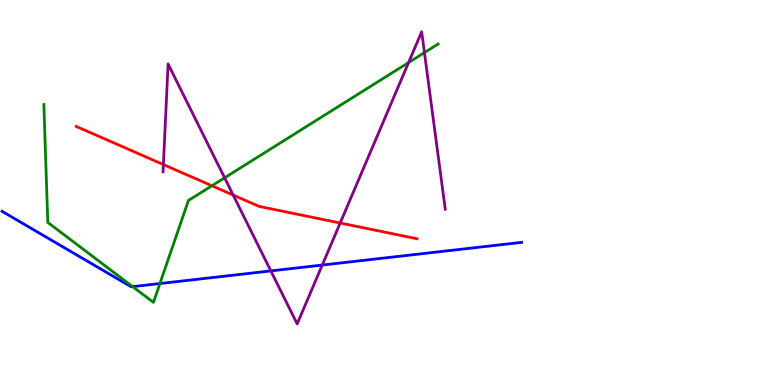[{'lines': ['blue', 'red'], 'intersections': []}, {'lines': ['green', 'red'], 'intersections': [{'x': 2.73, 'y': 5.17}]}, {'lines': ['purple', 'red'], 'intersections': [{'x': 2.11, 'y': 5.73}, {'x': 3.01, 'y': 4.93}, {'x': 4.39, 'y': 4.21}]}, {'lines': ['blue', 'green'], 'intersections': [{'x': 1.71, 'y': 2.55}, {'x': 2.06, 'y': 2.64}]}, {'lines': ['blue', 'purple'], 'intersections': [{'x': 3.49, 'y': 2.96}, {'x': 4.16, 'y': 3.12}]}, {'lines': ['green', 'purple'], 'intersections': [{'x': 2.9, 'y': 5.38}, {'x': 5.27, 'y': 8.38}, {'x': 5.48, 'y': 8.63}]}]